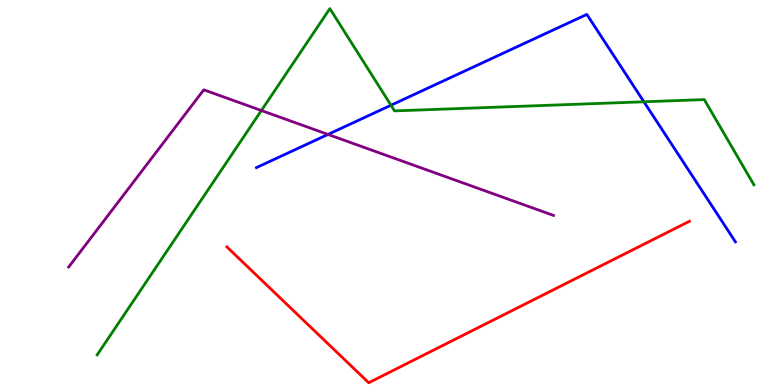[{'lines': ['blue', 'red'], 'intersections': []}, {'lines': ['green', 'red'], 'intersections': []}, {'lines': ['purple', 'red'], 'intersections': []}, {'lines': ['blue', 'green'], 'intersections': [{'x': 5.04, 'y': 7.27}, {'x': 8.31, 'y': 7.36}]}, {'lines': ['blue', 'purple'], 'intersections': [{'x': 4.23, 'y': 6.51}]}, {'lines': ['green', 'purple'], 'intersections': [{'x': 3.37, 'y': 7.13}]}]